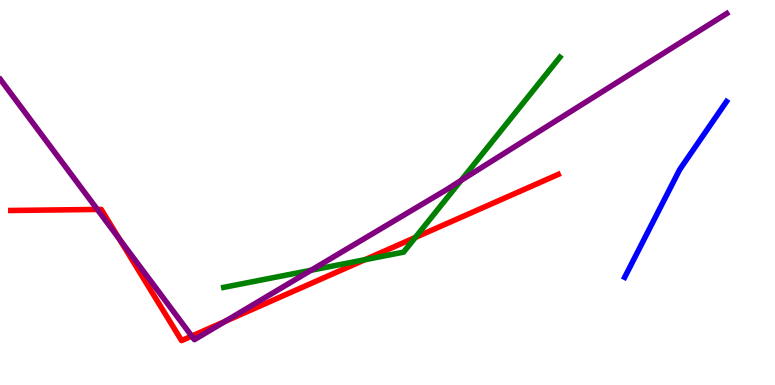[{'lines': ['blue', 'red'], 'intersections': []}, {'lines': ['green', 'red'], 'intersections': [{'x': 4.71, 'y': 3.25}, {'x': 5.36, 'y': 3.83}]}, {'lines': ['purple', 'red'], 'intersections': [{'x': 1.26, 'y': 4.56}, {'x': 1.54, 'y': 3.8}, {'x': 2.47, 'y': 1.27}, {'x': 2.91, 'y': 1.65}]}, {'lines': ['blue', 'green'], 'intersections': []}, {'lines': ['blue', 'purple'], 'intersections': []}, {'lines': ['green', 'purple'], 'intersections': [{'x': 4.01, 'y': 2.98}, {'x': 5.95, 'y': 5.31}]}]